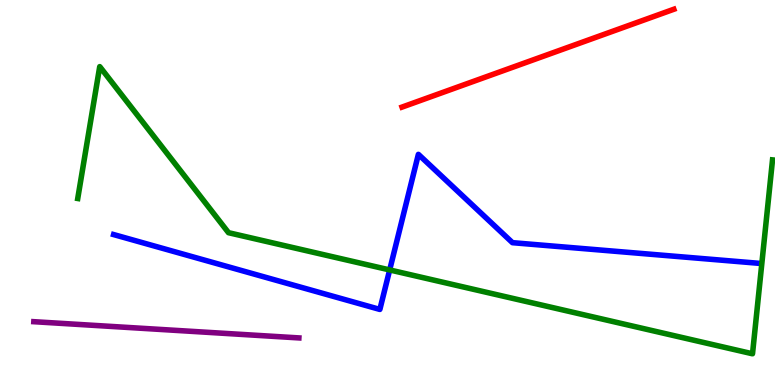[{'lines': ['blue', 'red'], 'intersections': []}, {'lines': ['green', 'red'], 'intersections': []}, {'lines': ['purple', 'red'], 'intersections': []}, {'lines': ['blue', 'green'], 'intersections': [{'x': 5.03, 'y': 2.99}]}, {'lines': ['blue', 'purple'], 'intersections': []}, {'lines': ['green', 'purple'], 'intersections': []}]